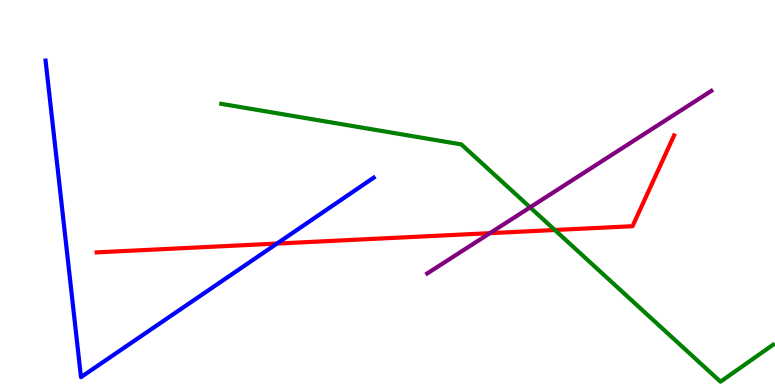[{'lines': ['blue', 'red'], 'intersections': [{'x': 3.57, 'y': 3.67}]}, {'lines': ['green', 'red'], 'intersections': [{'x': 7.16, 'y': 4.03}]}, {'lines': ['purple', 'red'], 'intersections': [{'x': 6.32, 'y': 3.94}]}, {'lines': ['blue', 'green'], 'intersections': []}, {'lines': ['blue', 'purple'], 'intersections': []}, {'lines': ['green', 'purple'], 'intersections': [{'x': 6.84, 'y': 4.61}]}]